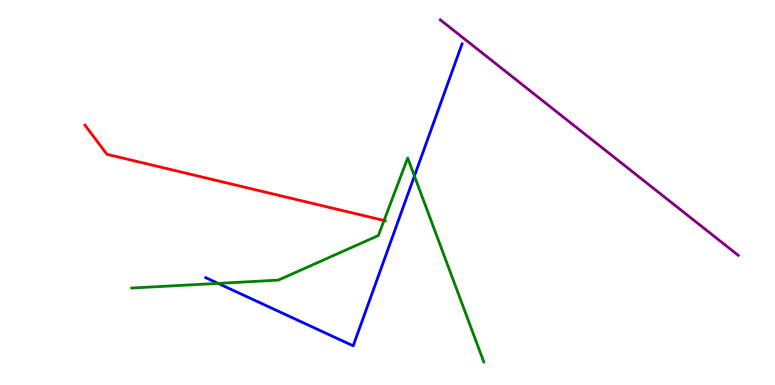[{'lines': ['blue', 'red'], 'intersections': []}, {'lines': ['green', 'red'], 'intersections': [{'x': 4.96, 'y': 4.27}]}, {'lines': ['purple', 'red'], 'intersections': []}, {'lines': ['blue', 'green'], 'intersections': [{'x': 2.81, 'y': 2.64}, {'x': 5.35, 'y': 5.43}]}, {'lines': ['blue', 'purple'], 'intersections': []}, {'lines': ['green', 'purple'], 'intersections': []}]